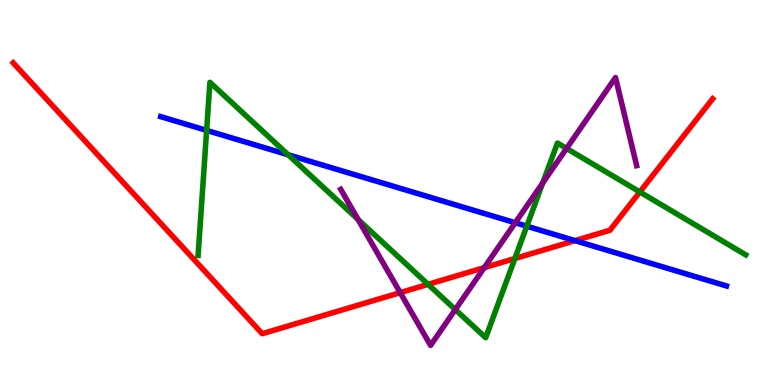[{'lines': ['blue', 'red'], 'intersections': [{'x': 7.42, 'y': 3.75}]}, {'lines': ['green', 'red'], 'intersections': [{'x': 5.52, 'y': 2.61}, {'x': 6.64, 'y': 3.29}, {'x': 8.26, 'y': 5.01}]}, {'lines': ['purple', 'red'], 'intersections': [{'x': 5.16, 'y': 2.4}, {'x': 6.25, 'y': 3.05}]}, {'lines': ['blue', 'green'], 'intersections': [{'x': 2.67, 'y': 6.61}, {'x': 3.72, 'y': 5.98}, {'x': 6.8, 'y': 4.12}]}, {'lines': ['blue', 'purple'], 'intersections': [{'x': 6.65, 'y': 4.21}]}, {'lines': ['green', 'purple'], 'intersections': [{'x': 4.62, 'y': 4.3}, {'x': 5.87, 'y': 1.96}, {'x': 7.0, 'y': 5.25}, {'x': 7.31, 'y': 6.14}]}]